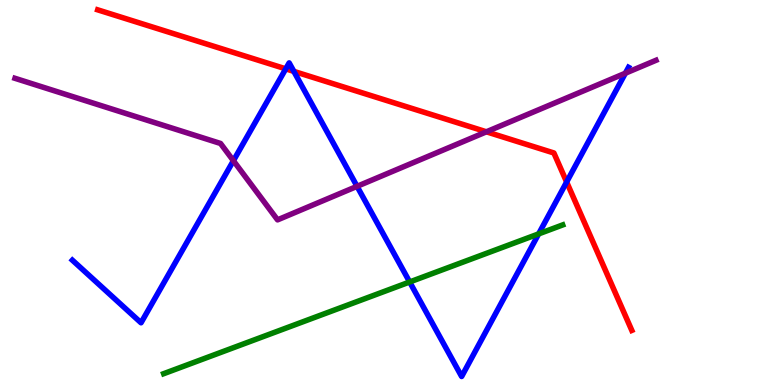[{'lines': ['blue', 'red'], 'intersections': [{'x': 3.69, 'y': 8.21}, {'x': 3.79, 'y': 8.15}, {'x': 7.31, 'y': 5.27}]}, {'lines': ['green', 'red'], 'intersections': []}, {'lines': ['purple', 'red'], 'intersections': [{'x': 6.28, 'y': 6.58}]}, {'lines': ['blue', 'green'], 'intersections': [{'x': 5.29, 'y': 2.68}, {'x': 6.95, 'y': 3.92}]}, {'lines': ['blue', 'purple'], 'intersections': [{'x': 3.01, 'y': 5.83}, {'x': 4.61, 'y': 5.16}, {'x': 8.07, 'y': 8.1}]}, {'lines': ['green', 'purple'], 'intersections': []}]